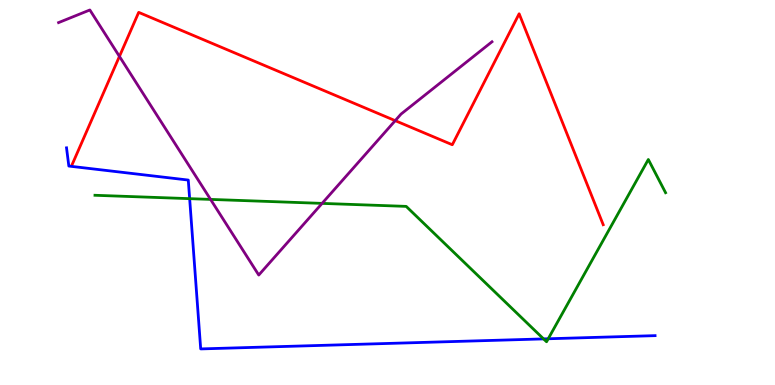[{'lines': ['blue', 'red'], 'intersections': []}, {'lines': ['green', 'red'], 'intersections': []}, {'lines': ['purple', 'red'], 'intersections': [{'x': 1.54, 'y': 8.54}, {'x': 5.1, 'y': 6.87}]}, {'lines': ['blue', 'green'], 'intersections': [{'x': 2.45, 'y': 4.84}, {'x': 7.01, 'y': 1.2}, {'x': 7.07, 'y': 1.2}]}, {'lines': ['blue', 'purple'], 'intersections': []}, {'lines': ['green', 'purple'], 'intersections': [{'x': 2.72, 'y': 4.82}, {'x': 4.16, 'y': 4.72}]}]